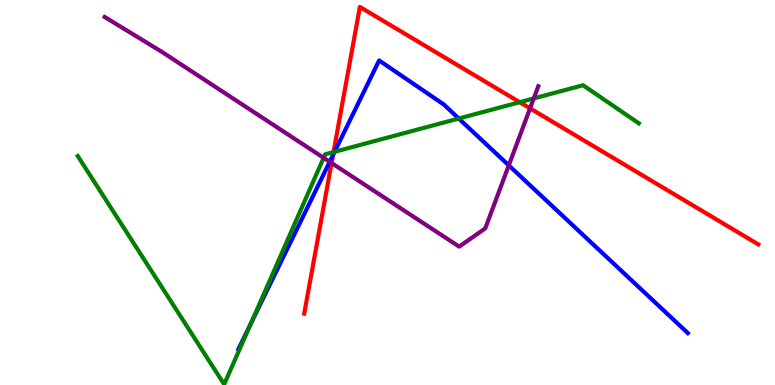[{'lines': ['blue', 'red'], 'intersections': [{'x': 4.3, 'y': 5.97}]}, {'lines': ['green', 'red'], 'intersections': [{'x': 4.3, 'y': 6.05}, {'x': 6.71, 'y': 7.35}]}, {'lines': ['purple', 'red'], 'intersections': [{'x': 4.28, 'y': 5.77}, {'x': 6.84, 'y': 7.19}]}, {'lines': ['blue', 'green'], 'intersections': [{'x': 3.24, 'y': 1.59}, {'x': 4.32, 'y': 6.06}, {'x': 5.92, 'y': 6.92}]}, {'lines': ['blue', 'purple'], 'intersections': [{'x': 4.25, 'y': 5.8}, {'x': 6.56, 'y': 5.7}]}, {'lines': ['green', 'purple'], 'intersections': [{'x': 4.18, 'y': 5.9}, {'x': 6.89, 'y': 7.44}]}]